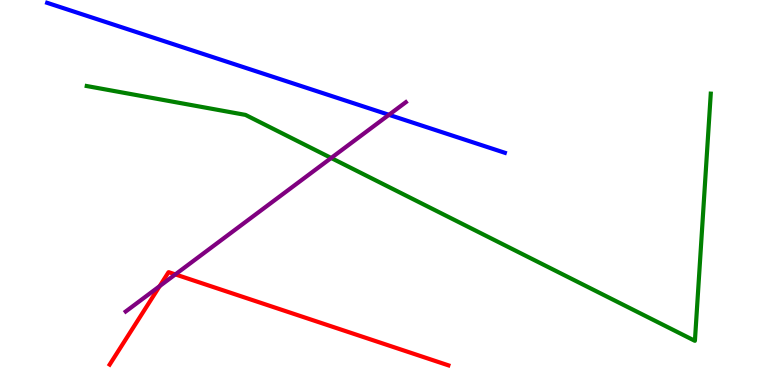[{'lines': ['blue', 'red'], 'intersections': []}, {'lines': ['green', 'red'], 'intersections': []}, {'lines': ['purple', 'red'], 'intersections': [{'x': 2.06, 'y': 2.57}, {'x': 2.26, 'y': 2.87}]}, {'lines': ['blue', 'green'], 'intersections': []}, {'lines': ['blue', 'purple'], 'intersections': [{'x': 5.02, 'y': 7.02}]}, {'lines': ['green', 'purple'], 'intersections': [{'x': 4.27, 'y': 5.9}]}]